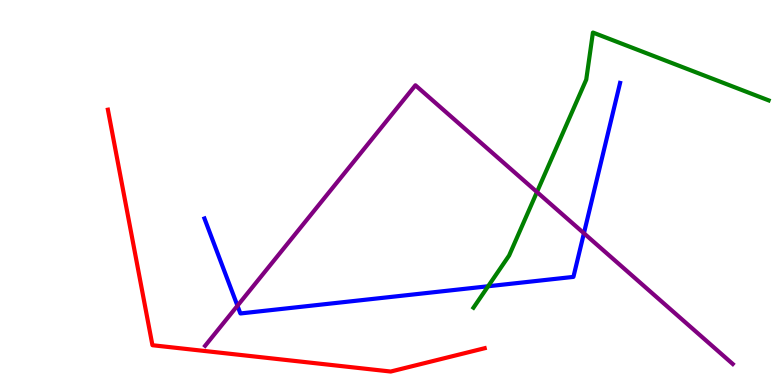[{'lines': ['blue', 'red'], 'intersections': []}, {'lines': ['green', 'red'], 'intersections': []}, {'lines': ['purple', 'red'], 'intersections': []}, {'lines': ['blue', 'green'], 'intersections': [{'x': 6.3, 'y': 2.56}]}, {'lines': ['blue', 'purple'], 'intersections': [{'x': 3.06, 'y': 2.06}, {'x': 7.53, 'y': 3.94}]}, {'lines': ['green', 'purple'], 'intersections': [{'x': 6.93, 'y': 5.01}]}]